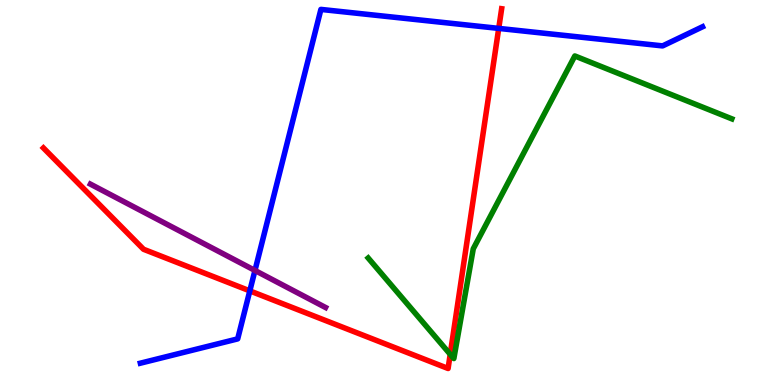[{'lines': ['blue', 'red'], 'intersections': [{'x': 3.22, 'y': 2.44}, {'x': 6.44, 'y': 9.26}]}, {'lines': ['green', 'red'], 'intersections': [{'x': 5.81, 'y': 0.797}]}, {'lines': ['purple', 'red'], 'intersections': []}, {'lines': ['blue', 'green'], 'intersections': []}, {'lines': ['blue', 'purple'], 'intersections': [{'x': 3.29, 'y': 2.97}]}, {'lines': ['green', 'purple'], 'intersections': []}]